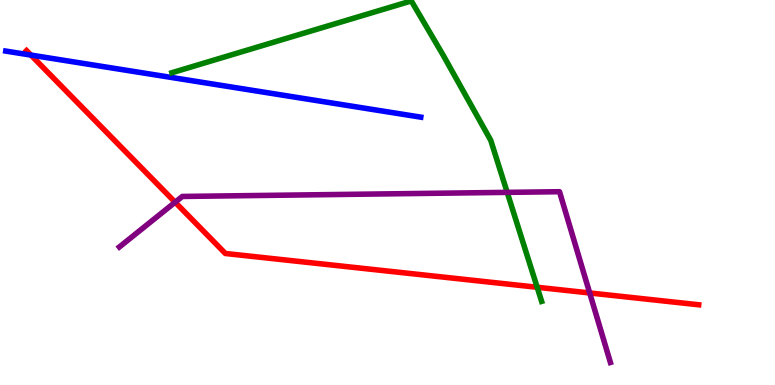[{'lines': ['blue', 'red'], 'intersections': [{'x': 0.399, 'y': 8.57}]}, {'lines': ['green', 'red'], 'intersections': [{'x': 6.93, 'y': 2.54}]}, {'lines': ['purple', 'red'], 'intersections': [{'x': 2.26, 'y': 4.75}, {'x': 7.61, 'y': 2.39}]}, {'lines': ['blue', 'green'], 'intersections': []}, {'lines': ['blue', 'purple'], 'intersections': []}, {'lines': ['green', 'purple'], 'intersections': [{'x': 6.54, 'y': 5.0}]}]